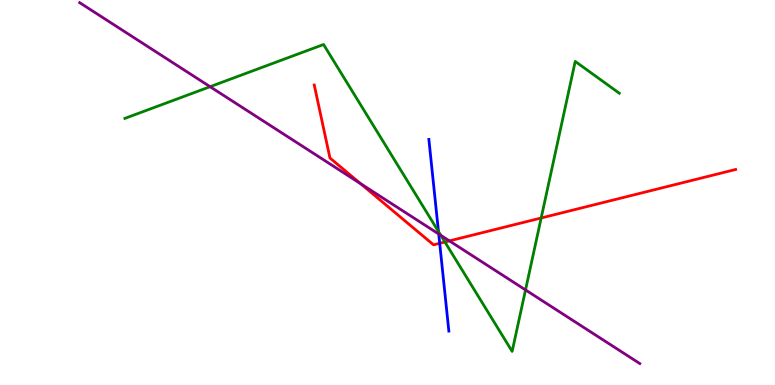[{'lines': ['blue', 'red'], 'intersections': [{'x': 5.67, 'y': 3.68}]}, {'lines': ['green', 'red'], 'intersections': [{'x': 5.74, 'y': 3.71}, {'x': 6.98, 'y': 4.34}]}, {'lines': ['purple', 'red'], 'intersections': [{'x': 4.65, 'y': 5.23}, {'x': 5.8, 'y': 3.74}]}, {'lines': ['blue', 'green'], 'intersections': [{'x': 5.66, 'y': 3.99}]}, {'lines': ['blue', 'purple'], 'intersections': [{'x': 5.66, 'y': 3.92}]}, {'lines': ['green', 'purple'], 'intersections': [{'x': 2.71, 'y': 7.75}, {'x': 5.69, 'y': 3.89}, {'x': 6.78, 'y': 2.47}]}]